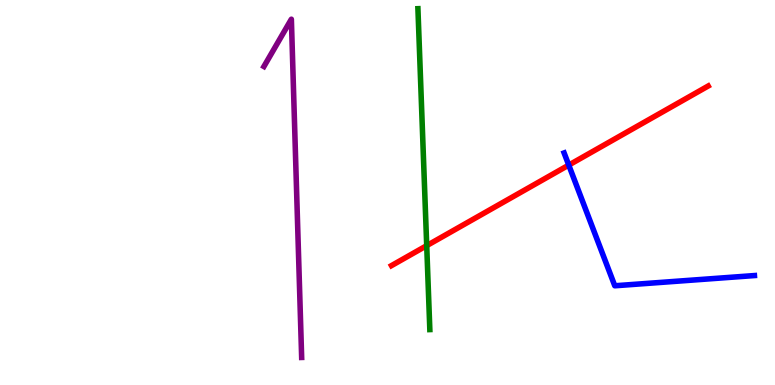[{'lines': ['blue', 'red'], 'intersections': [{'x': 7.34, 'y': 5.71}]}, {'lines': ['green', 'red'], 'intersections': [{'x': 5.51, 'y': 3.62}]}, {'lines': ['purple', 'red'], 'intersections': []}, {'lines': ['blue', 'green'], 'intersections': []}, {'lines': ['blue', 'purple'], 'intersections': []}, {'lines': ['green', 'purple'], 'intersections': []}]